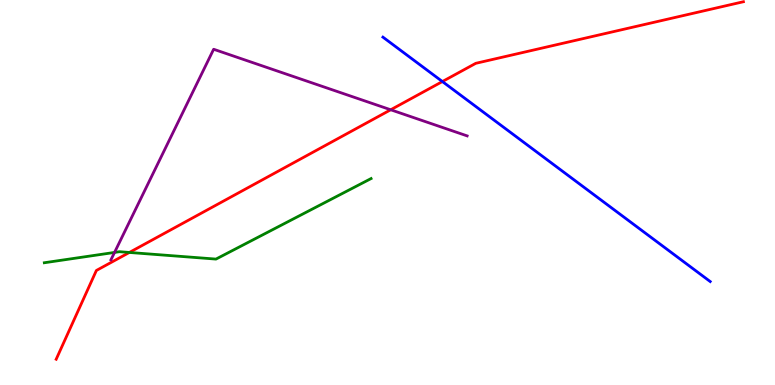[{'lines': ['blue', 'red'], 'intersections': [{'x': 5.71, 'y': 7.88}]}, {'lines': ['green', 'red'], 'intersections': [{'x': 1.67, 'y': 3.44}]}, {'lines': ['purple', 'red'], 'intersections': [{'x': 5.04, 'y': 7.15}]}, {'lines': ['blue', 'green'], 'intersections': []}, {'lines': ['blue', 'purple'], 'intersections': []}, {'lines': ['green', 'purple'], 'intersections': [{'x': 1.48, 'y': 3.44}]}]